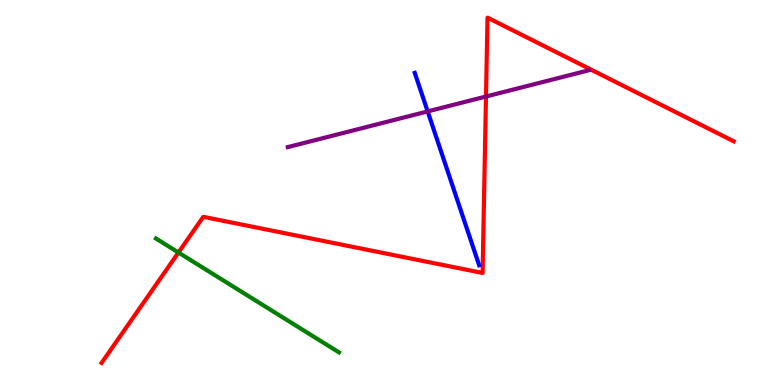[{'lines': ['blue', 'red'], 'intersections': []}, {'lines': ['green', 'red'], 'intersections': [{'x': 2.3, 'y': 3.44}]}, {'lines': ['purple', 'red'], 'intersections': [{'x': 6.27, 'y': 7.49}]}, {'lines': ['blue', 'green'], 'intersections': []}, {'lines': ['blue', 'purple'], 'intersections': [{'x': 5.52, 'y': 7.11}]}, {'lines': ['green', 'purple'], 'intersections': []}]